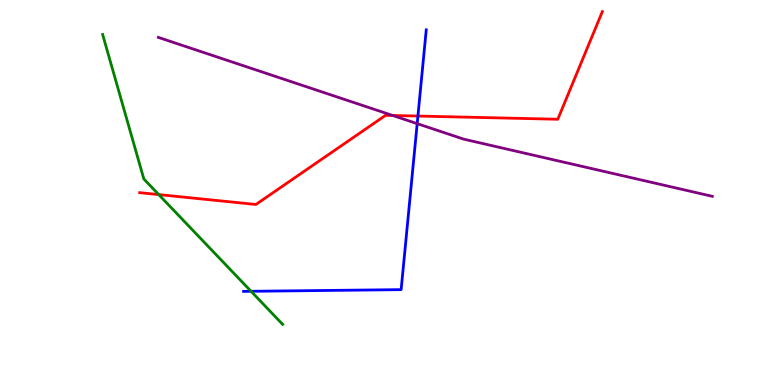[{'lines': ['blue', 'red'], 'intersections': [{'x': 5.39, 'y': 6.99}]}, {'lines': ['green', 'red'], 'intersections': [{'x': 2.05, 'y': 4.95}]}, {'lines': ['purple', 'red'], 'intersections': [{'x': 5.07, 'y': 7.0}]}, {'lines': ['blue', 'green'], 'intersections': [{'x': 3.24, 'y': 2.43}]}, {'lines': ['blue', 'purple'], 'intersections': [{'x': 5.38, 'y': 6.79}]}, {'lines': ['green', 'purple'], 'intersections': []}]